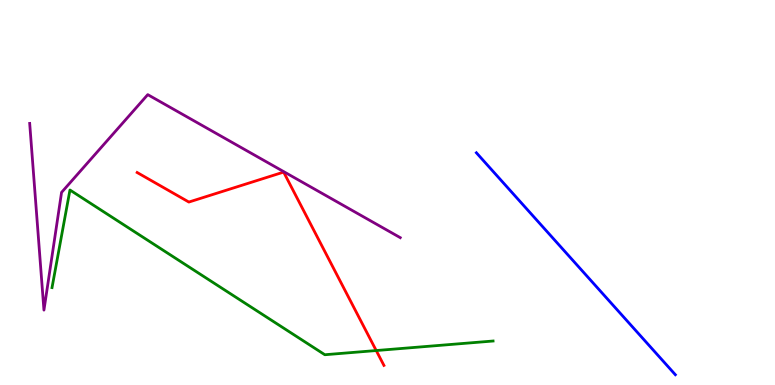[{'lines': ['blue', 'red'], 'intersections': []}, {'lines': ['green', 'red'], 'intersections': [{'x': 4.85, 'y': 0.895}]}, {'lines': ['purple', 'red'], 'intersections': []}, {'lines': ['blue', 'green'], 'intersections': []}, {'lines': ['blue', 'purple'], 'intersections': []}, {'lines': ['green', 'purple'], 'intersections': []}]